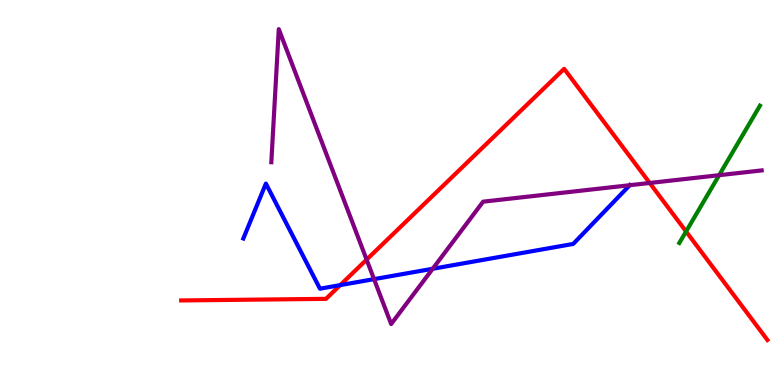[{'lines': ['blue', 'red'], 'intersections': [{'x': 4.39, 'y': 2.59}]}, {'lines': ['green', 'red'], 'intersections': [{'x': 8.85, 'y': 3.99}]}, {'lines': ['purple', 'red'], 'intersections': [{'x': 4.73, 'y': 3.26}, {'x': 8.38, 'y': 5.25}]}, {'lines': ['blue', 'green'], 'intersections': []}, {'lines': ['blue', 'purple'], 'intersections': [{'x': 4.83, 'y': 2.75}, {'x': 5.58, 'y': 3.02}, {'x': 8.13, 'y': 5.19}]}, {'lines': ['green', 'purple'], 'intersections': [{'x': 9.28, 'y': 5.45}]}]